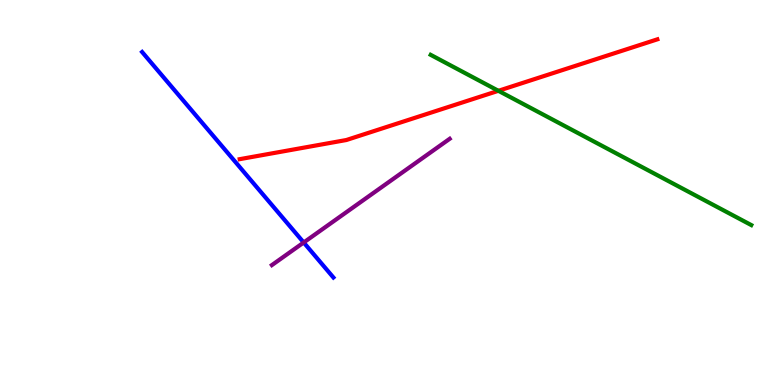[{'lines': ['blue', 'red'], 'intersections': []}, {'lines': ['green', 'red'], 'intersections': [{'x': 6.43, 'y': 7.64}]}, {'lines': ['purple', 'red'], 'intersections': []}, {'lines': ['blue', 'green'], 'intersections': []}, {'lines': ['blue', 'purple'], 'intersections': [{'x': 3.92, 'y': 3.7}]}, {'lines': ['green', 'purple'], 'intersections': []}]